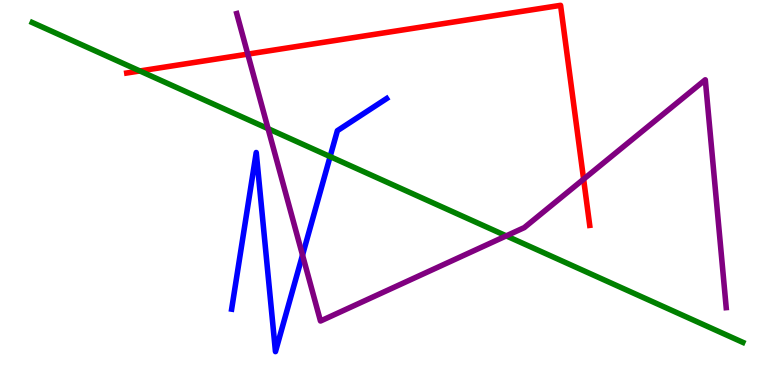[{'lines': ['blue', 'red'], 'intersections': []}, {'lines': ['green', 'red'], 'intersections': [{'x': 1.8, 'y': 8.16}]}, {'lines': ['purple', 'red'], 'intersections': [{'x': 3.2, 'y': 8.59}, {'x': 7.53, 'y': 5.35}]}, {'lines': ['blue', 'green'], 'intersections': [{'x': 4.26, 'y': 5.93}]}, {'lines': ['blue', 'purple'], 'intersections': [{'x': 3.9, 'y': 3.37}]}, {'lines': ['green', 'purple'], 'intersections': [{'x': 3.46, 'y': 6.66}, {'x': 6.53, 'y': 3.87}]}]